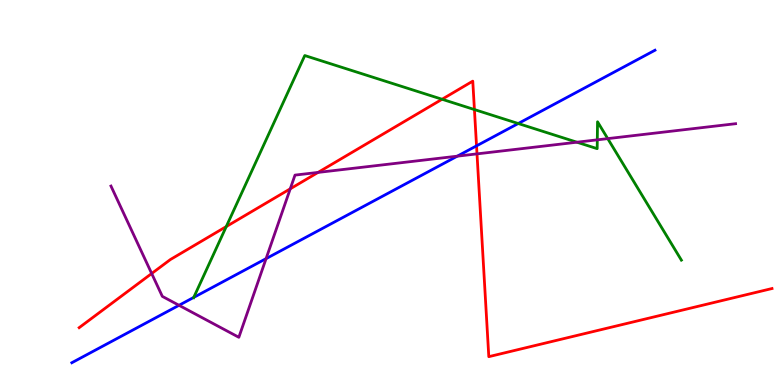[{'lines': ['blue', 'red'], 'intersections': [{'x': 6.15, 'y': 6.21}]}, {'lines': ['green', 'red'], 'intersections': [{'x': 2.92, 'y': 4.12}, {'x': 5.7, 'y': 7.42}, {'x': 6.12, 'y': 7.15}]}, {'lines': ['purple', 'red'], 'intersections': [{'x': 1.96, 'y': 2.9}, {'x': 3.75, 'y': 5.1}, {'x': 4.1, 'y': 5.52}, {'x': 6.15, 'y': 6.0}]}, {'lines': ['blue', 'green'], 'intersections': [{'x': 2.5, 'y': 2.28}, {'x': 6.69, 'y': 6.79}]}, {'lines': ['blue', 'purple'], 'intersections': [{'x': 2.31, 'y': 2.07}, {'x': 3.43, 'y': 3.28}, {'x': 5.9, 'y': 5.94}]}, {'lines': ['green', 'purple'], 'intersections': [{'x': 7.44, 'y': 6.31}, {'x': 7.71, 'y': 6.37}, {'x': 7.84, 'y': 6.4}]}]